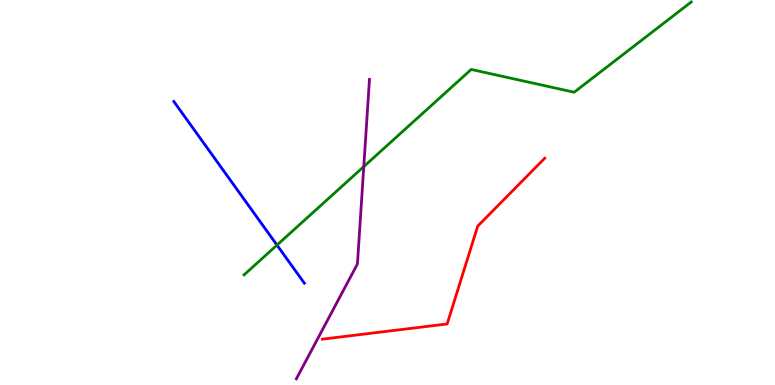[{'lines': ['blue', 'red'], 'intersections': []}, {'lines': ['green', 'red'], 'intersections': []}, {'lines': ['purple', 'red'], 'intersections': []}, {'lines': ['blue', 'green'], 'intersections': [{'x': 3.57, 'y': 3.63}]}, {'lines': ['blue', 'purple'], 'intersections': []}, {'lines': ['green', 'purple'], 'intersections': [{'x': 4.69, 'y': 5.67}]}]